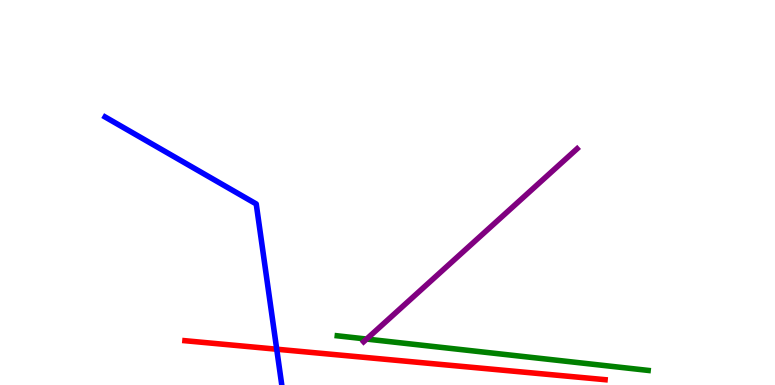[{'lines': ['blue', 'red'], 'intersections': [{'x': 3.57, 'y': 0.929}]}, {'lines': ['green', 'red'], 'intersections': []}, {'lines': ['purple', 'red'], 'intersections': []}, {'lines': ['blue', 'green'], 'intersections': []}, {'lines': ['blue', 'purple'], 'intersections': []}, {'lines': ['green', 'purple'], 'intersections': [{'x': 4.73, 'y': 1.19}]}]